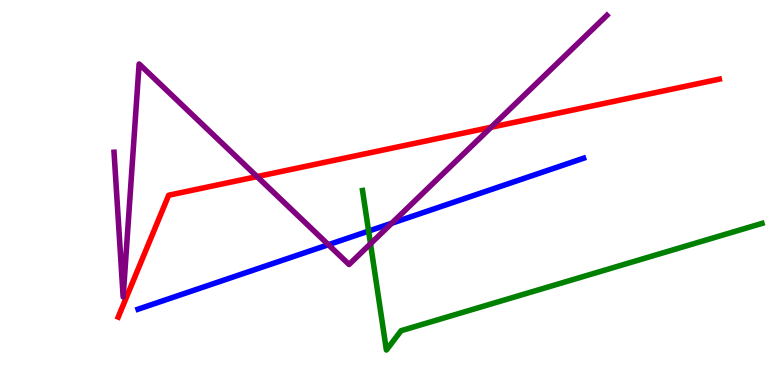[{'lines': ['blue', 'red'], 'intersections': []}, {'lines': ['green', 'red'], 'intersections': []}, {'lines': ['purple', 'red'], 'intersections': [{'x': 3.32, 'y': 5.41}, {'x': 6.34, 'y': 6.69}]}, {'lines': ['blue', 'green'], 'intersections': [{'x': 4.76, 'y': 4.0}]}, {'lines': ['blue', 'purple'], 'intersections': [{'x': 4.24, 'y': 3.64}, {'x': 5.05, 'y': 4.2}]}, {'lines': ['green', 'purple'], 'intersections': [{'x': 4.78, 'y': 3.67}]}]